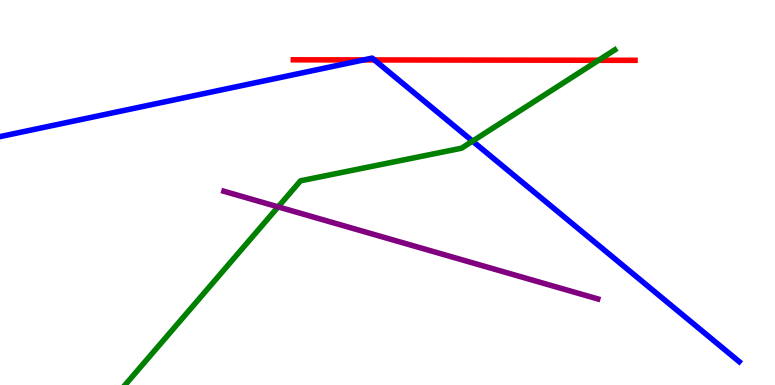[{'lines': ['blue', 'red'], 'intersections': [{'x': 4.69, 'y': 8.44}, {'x': 4.83, 'y': 8.44}]}, {'lines': ['green', 'red'], 'intersections': [{'x': 7.72, 'y': 8.43}]}, {'lines': ['purple', 'red'], 'intersections': []}, {'lines': ['blue', 'green'], 'intersections': [{'x': 6.1, 'y': 6.33}]}, {'lines': ['blue', 'purple'], 'intersections': []}, {'lines': ['green', 'purple'], 'intersections': [{'x': 3.59, 'y': 4.63}]}]